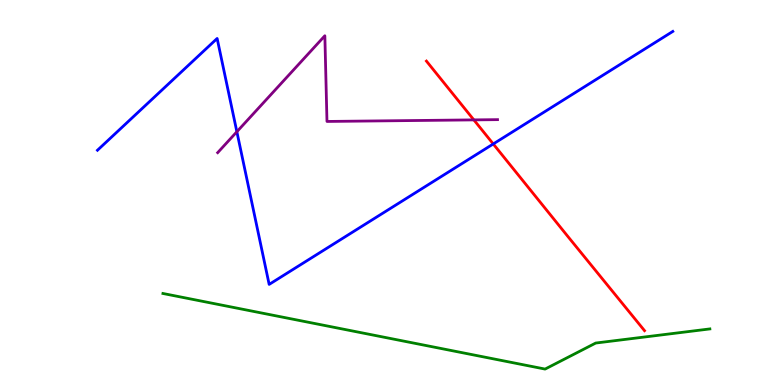[{'lines': ['blue', 'red'], 'intersections': [{'x': 6.36, 'y': 6.26}]}, {'lines': ['green', 'red'], 'intersections': []}, {'lines': ['purple', 'red'], 'intersections': [{'x': 6.11, 'y': 6.89}]}, {'lines': ['blue', 'green'], 'intersections': []}, {'lines': ['blue', 'purple'], 'intersections': [{'x': 3.06, 'y': 6.58}]}, {'lines': ['green', 'purple'], 'intersections': []}]